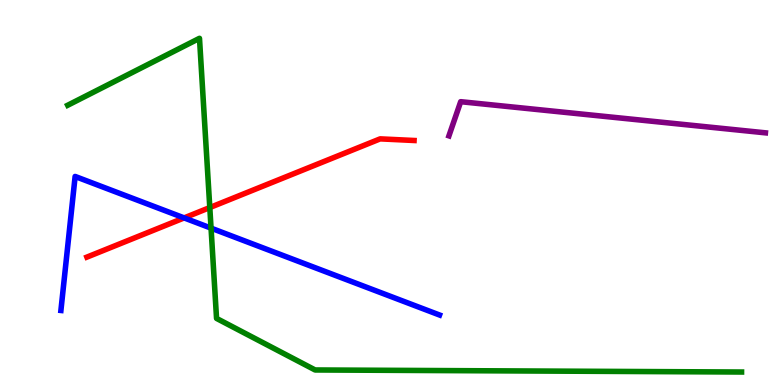[{'lines': ['blue', 'red'], 'intersections': [{'x': 2.38, 'y': 4.34}]}, {'lines': ['green', 'red'], 'intersections': [{'x': 2.71, 'y': 4.61}]}, {'lines': ['purple', 'red'], 'intersections': []}, {'lines': ['blue', 'green'], 'intersections': [{'x': 2.72, 'y': 4.07}]}, {'lines': ['blue', 'purple'], 'intersections': []}, {'lines': ['green', 'purple'], 'intersections': []}]